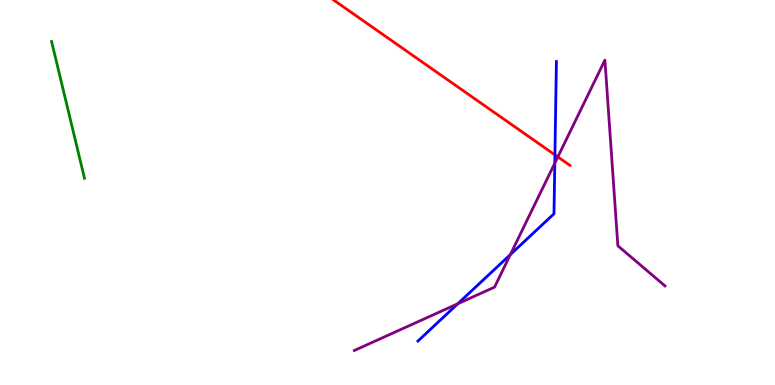[{'lines': ['blue', 'red'], 'intersections': [{'x': 7.16, 'y': 5.98}]}, {'lines': ['green', 'red'], 'intersections': []}, {'lines': ['purple', 'red'], 'intersections': [{'x': 7.2, 'y': 5.92}]}, {'lines': ['blue', 'green'], 'intersections': []}, {'lines': ['blue', 'purple'], 'intersections': [{'x': 5.91, 'y': 2.11}, {'x': 6.59, 'y': 3.39}, {'x': 7.16, 'y': 5.76}]}, {'lines': ['green', 'purple'], 'intersections': []}]